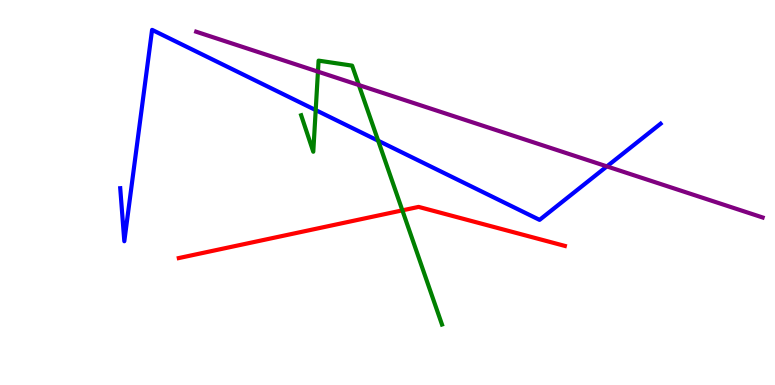[{'lines': ['blue', 'red'], 'intersections': []}, {'lines': ['green', 'red'], 'intersections': [{'x': 5.19, 'y': 4.54}]}, {'lines': ['purple', 'red'], 'intersections': []}, {'lines': ['blue', 'green'], 'intersections': [{'x': 4.07, 'y': 7.14}, {'x': 4.88, 'y': 6.34}]}, {'lines': ['blue', 'purple'], 'intersections': [{'x': 7.83, 'y': 5.68}]}, {'lines': ['green', 'purple'], 'intersections': [{'x': 4.1, 'y': 8.14}, {'x': 4.63, 'y': 7.79}]}]